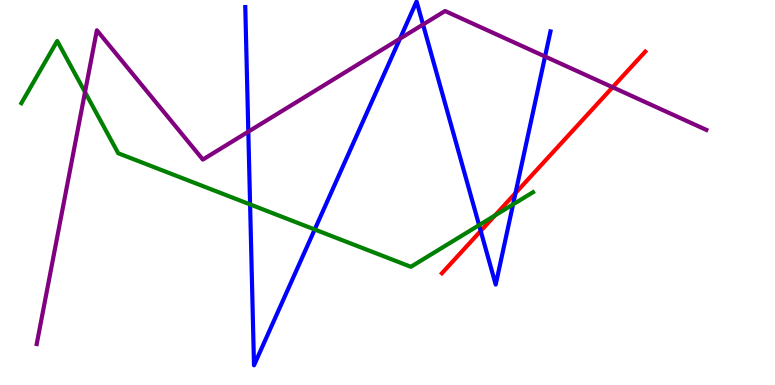[{'lines': ['blue', 'red'], 'intersections': [{'x': 6.2, 'y': 4.0}, {'x': 6.65, 'y': 4.99}]}, {'lines': ['green', 'red'], 'intersections': [{'x': 6.39, 'y': 4.4}]}, {'lines': ['purple', 'red'], 'intersections': [{'x': 7.9, 'y': 7.73}]}, {'lines': ['blue', 'green'], 'intersections': [{'x': 3.23, 'y': 4.69}, {'x': 4.06, 'y': 4.04}, {'x': 6.18, 'y': 4.15}, {'x': 6.62, 'y': 4.69}]}, {'lines': ['blue', 'purple'], 'intersections': [{'x': 3.2, 'y': 6.58}, {'x': 5.16, 'y': 9.0}, {'x': 5.46, 'y': 9.36}, {'x': 7.03, 'y': 8.53}]}, {'lines': ['green', 'purple'], 'intersections': [{'x': 1.1, 'y': 7.61}]}]